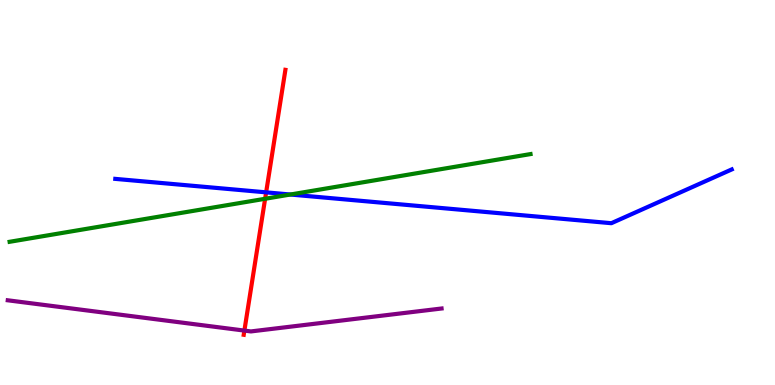[{'lines': ['blue', 'red'], 'intersections': [{'x': 3.43, 'y': 5.0}]}, {'lines': ['green', 'red'], 'intersections': [{'x': 3.42, 'y': 4.84}]}, {'lines': ['purple', 'red'], 'intersections': [{'x': 3.15, 'y': 1.41}]}, {'lines': ['blue', 'green'], 'intersections': [{'x': 3.75, 'y': 4.95}]}, {'lines': ['blue', 'purple'], 'intersections': []}, {'lines': ['green', 'purple'], 'intersections': []}]